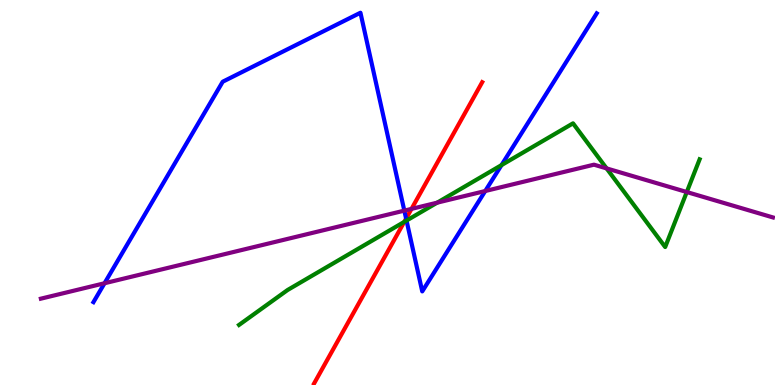[{'lines': ['blue', 'red'], 'intersections': [{'x': 5.24, 'y': 4.32}]}, {'lines': ['green', 'red'], 'intersections': [{'x': 5.22, 'y': 4.24}]}, {'lines': ['purple', 'red'], 'intersections': [{'x': 5.31, 'y': 4.57}]}, {'lines': ['blue', 'green'], 'intersections': [{'x': 5.25, 'y': 4.27}, {'x': 6.47, 'y': 5.71}]}, {'lines': ['blue', 'purple'], 'intersections': [{'x': 1.35, 'y': 2.64}, {'x': 5.22, 'y': 4.53}, {'x': 6.26, 'y': 5.04}]}, {'lines': ['green', 'purple'], 'intersections': [{'x': 5.64, 'y': 4.74}, {'x': 7.83, 'y': 5.63}, {'x': 8.86, 'y': 5.01}]}]